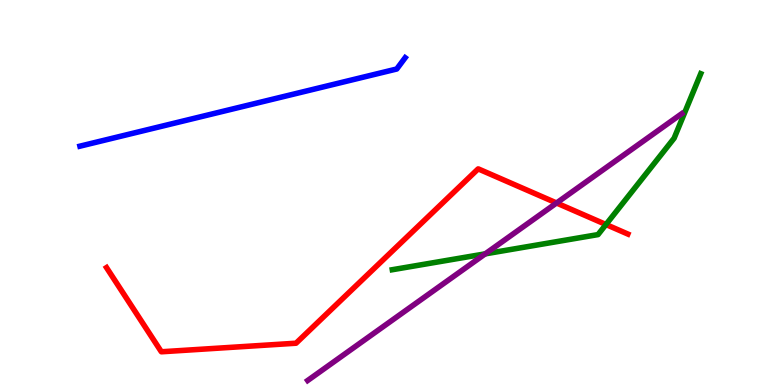[{'lines': ['blue', 'red'], 'intersections': []}, {'lines': ['green', 'red'], 'intersections': [{'x': 7.82, 'y': 4.17}]}, {'lines': ['purple', 'red'], 'intersections': [{'x': 7.18, 'y': 4.73}]}, {'lines': ['blue', 'green'], 'intersections': []}, {'lines': ['blue', 'purple'], 'intersections': []}, {'lines': ['green', 'purple'], 'intersections': [{'x': 6.26, 'y': 3.41}]}]